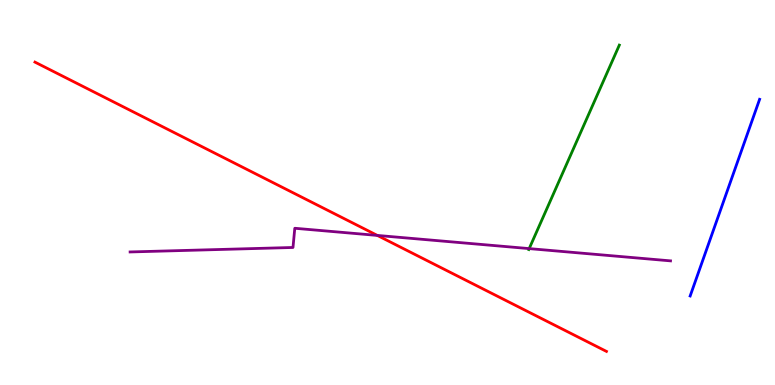[{'lines': ['blue', 'red'], 'intersections': []}, {'lines': ['green', 'red'], 'intersections': []}, {'lines': ['purple', 'red'], 'intersections': [{'x': 4.87, 'y': 3.89}]}, {'lines': ['blue', 'green'], 'intersections': []}, {'lines': ['blue', 'purple'], 'intersections': []}, {'lines': ['green', 'purple'], 'intersections': [{'x': 6.83, 'y': 3.54}]}]